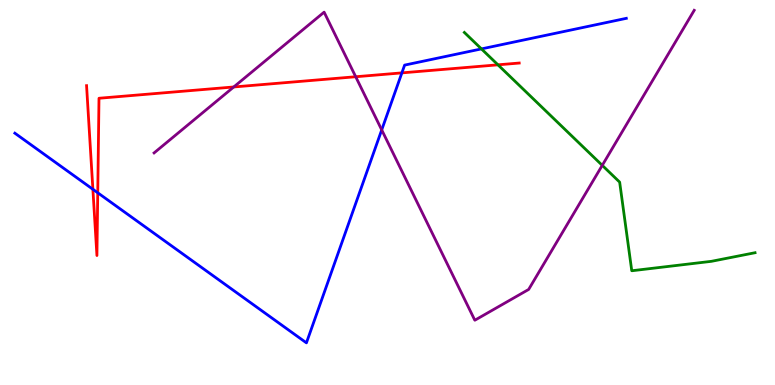[{'lines': ['blue', 'red'], 'intersections': [{'x': 1.2, 'y': 5.08}, {'x': 1.26, 'y': 4.99}, {'x': 5.19, 'y': 8.11}]}, {'lines': ['green', 'red'], 'intersections': [{'x': 6.43, 'y': 8.32}]}, {'lines': ['purple', 'red'], 'intersections': [{'x': 3.02, 'y': 7.74}, {'x': 4.59, 'y': 8.01}]}, {'lines': ['blue', 'green'], 'intersections': [{'x': 6.21, 'y': 8.73}]}, {'lines': ['blue', 'purple'], 'intersections': [{'x': 4.93, 'y': 6.63}]}, {'lines': ['green', 'purple'], 'intersections': [{'x': 7.77, 'y': 5.71}]}]